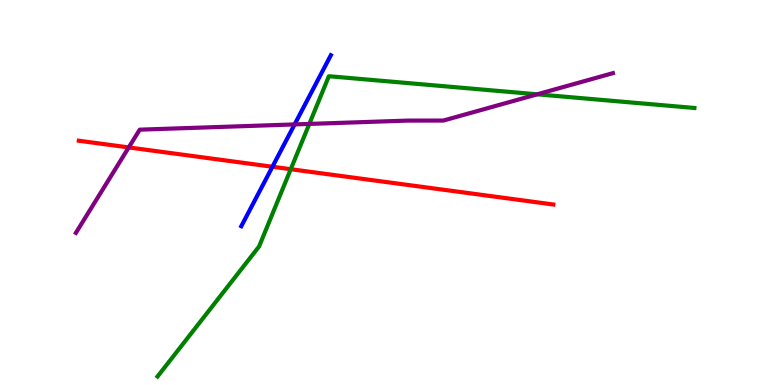[{'lines': ['blue', 'red'], 'intersections': [{'x': 3.52, 'y': 5.67}]}, {'lines': ['green', 'red'], 'intersections': [{'x': 3.75, 'y': 5.6}]}, {'lines': ['purple', 'red'], 'intersections': [{'x': 1.66, 'y': 6.17}]}, {'lines': ['blue', 'green'], 'intersections': []}, {'lines': ['blue', 'purple'], 'intersections': [{'x': 3.8, 'y': 6.77}]}, {'lines': ['green', 'purple'], 'intersections': [{'x': 3.99, 'y': 6.78}, {'x': 6.93, 'y': 7.55}]}]